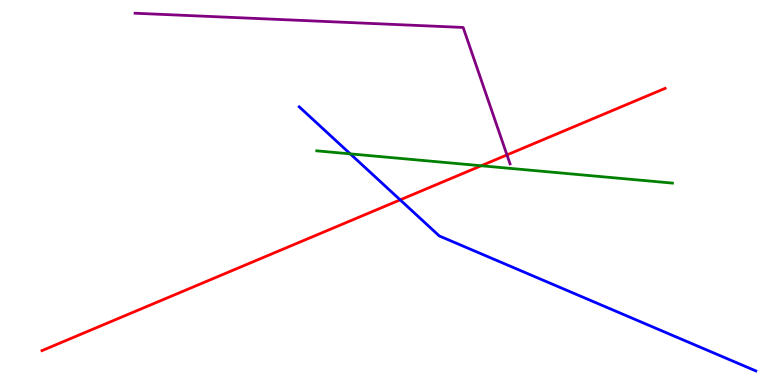[{'lines': ['blue', 'red'], 'intersections': [{'x': 5.16, 'y': 4.81}]}, {'lines': ['green', 'red'], 'intersections': [{'x': 6.21, 'y': 5.69}]}, {'lines': ['purple', 'red'], 'intersections': [{'x': 6.54, 'y': 5.98}]}, {'lines': ['blue', 'green'], 'intersections': [{'x': 4.52, 'y': 6.0}]}, {'lines': ['blue', 'purple'], 'intersections': []}, {'lines': ['green', 'purple'], 'intersections': []}]